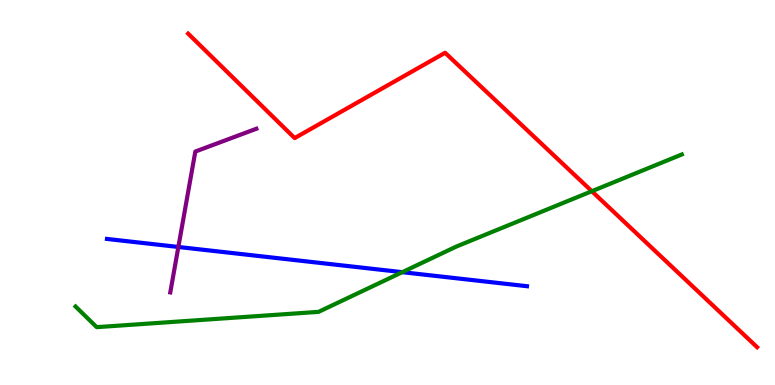[{'lines': ['blue', 'red'], 'intersections': []}, {'lines': ['green', 'red'], 'intersections': [{'x': 7.64, 'y': 5.03}]}, {'lines': ['purple', 'red'], 'intersections': []}, {'lines': ['blue', 'green'], 'intersections': [{'x': 5.19, 'y': 2.93}]}, {'lines': ['blue', 'purple'], 'intersections': [{'x': 2.3, 'y': 3.59}]}, {'lines': ['green', 'purple'], 'intersections': []}]